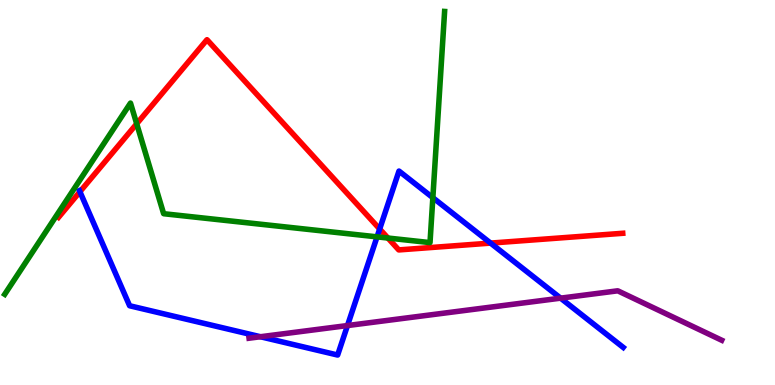[{'lines': ['blue', 'red'], 'intersections': [{'x': 1.03, 'y': 5.02}, {'x': 4.9, 'y': 4.05}, {'x': 6.33, 'y': 3.69}]}, {'lines': ['green', 'red'], 'intersections': [{'x': 1.76, 'y': 6.78}, {'x': 5.01, 'y': 3.82}]}, {'lines': ['purple', 'red'], 'intersections': []}, {'lines': ['blue', 'green'], 'intersections': [{'x': 4.87, 'y': 3.85}, {'x': 5.59, 'y': 4.87}]}, {'lines': ['blue', 'purple'], 'intersections': [{'x': 3.36, 'y': 1.25}, {'x': 4.48, 'y': 1.54}, {'x': 7.23, 'y': 2.26}]}, {'lines': ['green', 'purple'], 'intersections': []}]